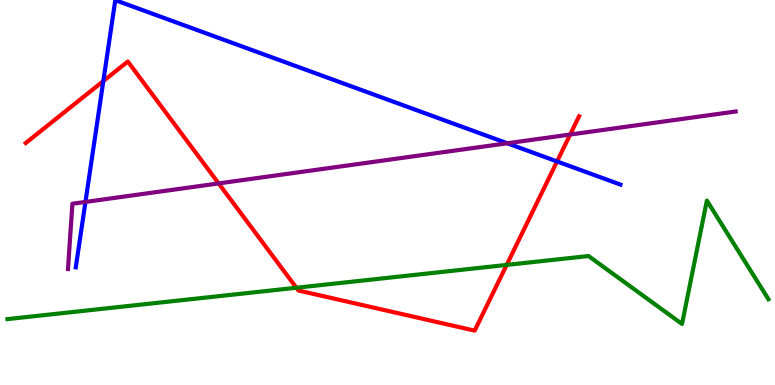[{'lines': ['blue', 'red'], 'intersections': [{'x': 1.33, 'y': 7.89}, {'x': 7.19, 'y': 5.81}]}, {'lines': ['green', 'red'], 'intersections': [{'x': 3.82, 'y': 2.53}, {'x': 6.54, 'y': 3.12}]}, {'lines': ['purple', 'red'], 'intersections': [{'x': 2.82, 'y': 5.24}, {'x': 7.36, 'y': 6.51}]}, {'lines': ['blue', 'green'], 'intersections': []}, {'lines': ['blue', 'purple'], 'intersections': [{'x': 1.1, 'y': 4.75}, {'x': 6.55, 'y': 6.28}]}, {'lines': ['green', 'purple'], 'intersections': []}]